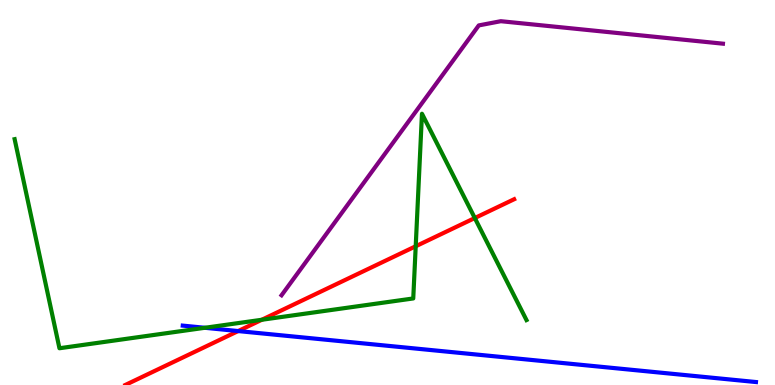[{'lines': ['blue', 'red'], 'intersections': [{'x': 3.07, 'y': 1.4}]}, {'lines': ['green', 'red'], 'intersections': [{'x': 3.38, 'y': 1.69}, {'x': 5.36, 'y': 3.6}, {'x': 6.13, 'y': 4.34}]}, {'lines': ['purple', 'red'], 'intersections': []}, {'lines': ['blue', 'green'], 'intersections': [{'x': 2.64, 'y': 1.49}]}, {'lines': ['blue', 'purple'], 'intersections': []}, {'lines': ['green', 'purple'], 'intersections': []}]